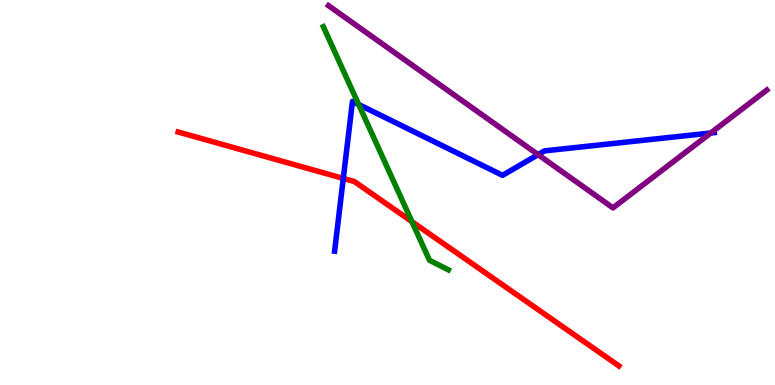[{'lines': ['blue', 'red'], 'intersections': [{'x': 4.43, 'y': 5.37}]}, {'lines': ['green', 'red'], 'intersections': [{'x': 5.32, 'y': 4.24}]}, {'lines': ['purple', 'red'], 'intersections': []}, {'lines': ['blue', 'green'], 'intersections': [{'x': 4.63, 'y': 7.29}]}, {'lines': ['blue', 'purple'], 'intersections': [{'x': 6.94, 'y': 5.98}, {'x': 9.17, 'y': 6.55}]}, {'lines': ['green', 'purple'], 'intersections': []}]